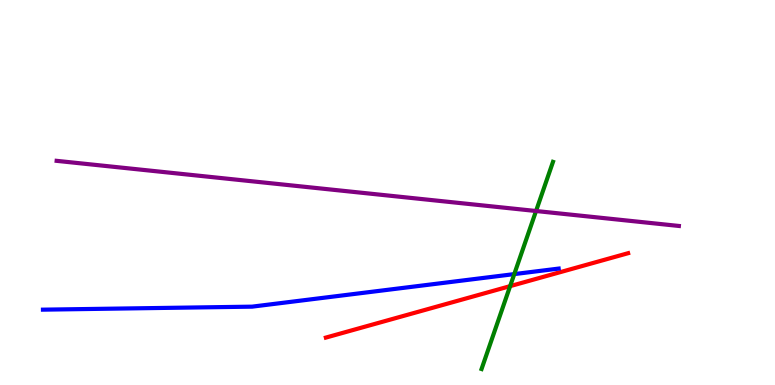[{'lines': ['blue', 'red'], 'intersections': []}, {'lines': ['green', 'red'], 'intersections': [{'x': 6.58, 'y': 2.57}]}, {'lines': ['purple', 'red'], 'intersections': []}, {'lines': ['blue', 'green'], 'intersections': [{'x': 6.64, 'y': 2.88}]}, {'lines': ['blue', 'purple'], 'intersections': []}, {'lines': ['green', 'purple'], 'intersections': [{'x': 6.92, 'y': 4.52}]}]